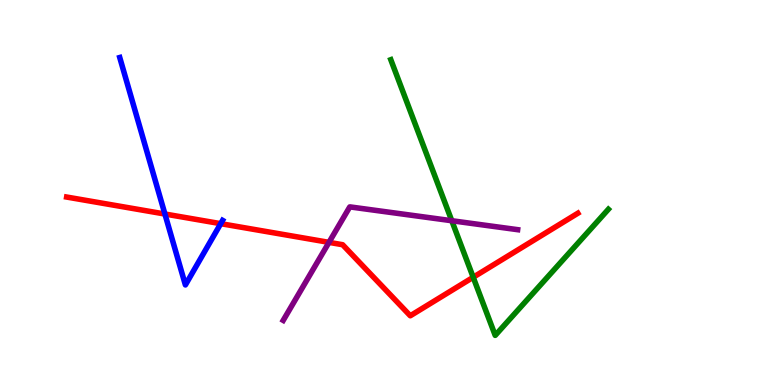[{'lines': ['blue', 'red'], 'intersections': [{'x': 2.13, 'y': 4.44}, {'x': 2.85, 'y': 4.19}]}, {'lines': ['green', 'red'], 'intersections': [{'x': 6.11, 'y': 2.8}]}, {'lines': ['purple', 'red'], 'intersections': [{'x': 4.24, 'y': 3.7}]}, {'lines': ['blue', 'green'], 'intersections': []}, {'lines': ['blue', 'purple'], 'intersections': []}, {'lines': ['green', 'purple'], 'intersections': [{'x': 5.83, 'y': 4.27}]}]